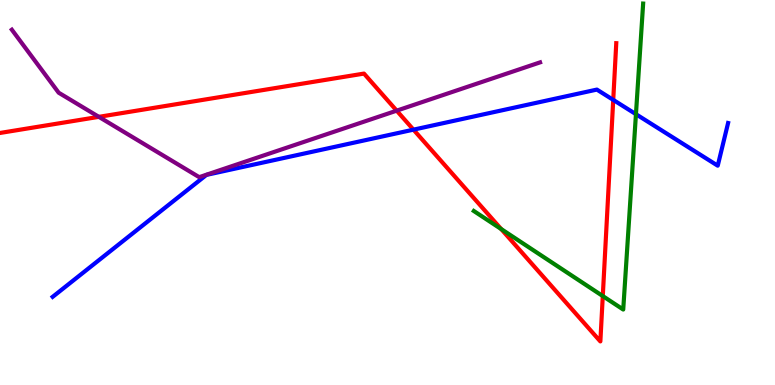[{'lines': ['blue', 'red'], 'intersections': [{'x': 5.34, 'y': 6.63}, {'x': 7.91, 'y': 7.41}]}, {'lines': ['green', 'red'], 'intersections': [{'x': 6.47, 'y': 4.05}, {'x': 7.78, 'y': 2.31}]}, {'lines': ['purple', 'red'], 'intersections': [{'x': 1.28, 'y': 6.97}, {'x': 5.12, 'y': 7.13}]}, {'lines': ['blue', 'green'], 'intersections': [{'x': 8.21, 'y': 7.03}]}, {'lines': ['blue', 'purple'], 'intersections': []}, {'lines': ['green', 'purple'], 'intersections': []}]